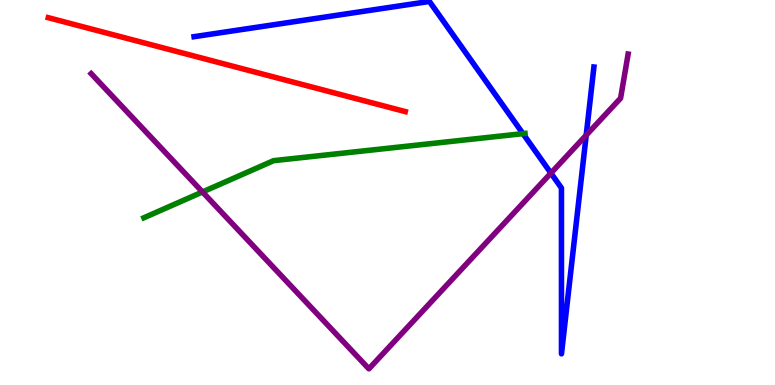[{'lines': ['blue', 'red'], 'intersections': []}, {'lines': ['green', 'red'], 'intersections': []}, {'lines': ['purple', 'red'], 'intersections': []}, {'lines': ['blue', 'green'], 'intersections': [{'x': 6.75, 'y': 6.53}]}, {'lines': ['blue', 'purple'], 'intersections': [{'x': 7.11, 'y': 5.5}, {'x': 7.56, 'y': 6.49}]}, {'lines': ['green', 'purple'], 'intersections': [{'x': 2.61, 'y': 5.01}]}]